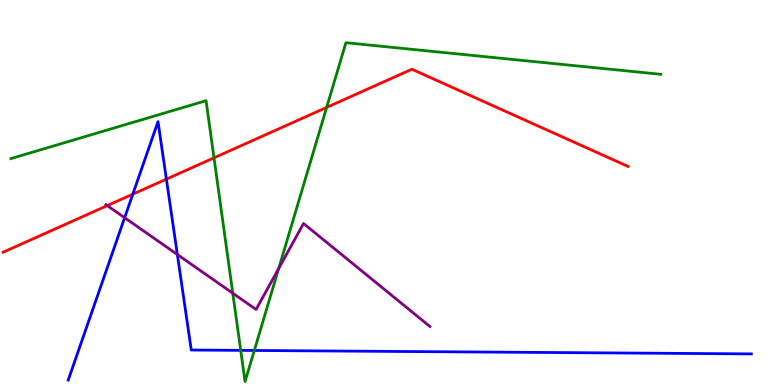[{'lines': ['blue', 'red'], 'intersections': [{'x': 1.71, 'y': 4.96}, {'x': 2.15, 'y': 5.35}]}, {'lines': ['green', 'red'], 'intersections': [{'x': 2.76, 'y': 5.9}, {'x': 4.21, 'y': 7.21}]}, {'lines': ['purple', 'red'], 'intersections': [{'x': 1.38, 'y': 4.66}]}, {'lines': ['blue', 'green'], 'intersections': [{'x': 3.11, 'y': 0.9}, {'x': 3.28, 'y': 0.897}]}, {'lines': ['blue', 'purple'], 'intersections': [{'x': 1.61, 'y': 4.35}, {'x': 2.29, 'y': 3.39}]}, {'lines': ['green', 'purple'], 'intersections': [{'x': 3.0, 'y': 2.38}, {'x': 3.6, 'y': 3.03}]}]